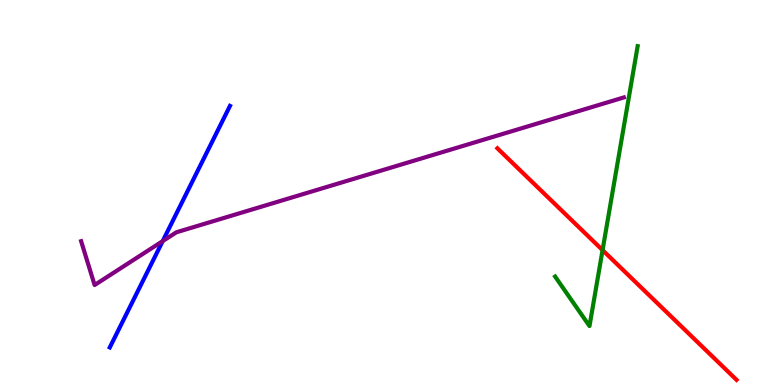[{'lines': ['blue', 'red'], 'intersections': []}, {'lines': ['green', 'red'], 'intersections': [{'x': 7.78, 'y': 3.5}]}, {'lines': ['purple', 'red'], 'intersections': []}, {'lines': ['blue', 'green'], 'intersections': []}, {'lines': ['blue', 'purple'], 'intersections': [{'x': 2.1, 'y': 3.74}]}, {'lines': ['green', 'purple'], 'intersections': []}]